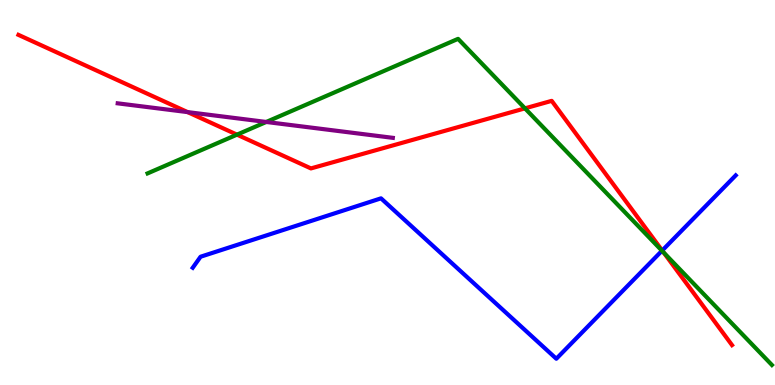[{'lines': ['blue', 'red'], 'intersections': [{'x': 8.54, 'y': 3.49}]}, {'lines': ['green', 'red'], 'intersections': [{'x': 3.06, 'y': 6.5}, {'x': 6.77, 'y': 7.19}, {'x': 8.56, 'y': 3.44}]}, {'lines': ['purple', 'red'], 'intersections': [{'x': 2.42, 'y': 7.09}]}, {'lines': ['blue', 'green'], 'intersections': [{'x': 8.54, 'y': 3.49}]}, {'lines': ['blue', 'purple'], 'intersections': []}, {'lines': ['green', 'purple'], 'intersections': [{'x': 3.44, 'y': 6.83}]}]